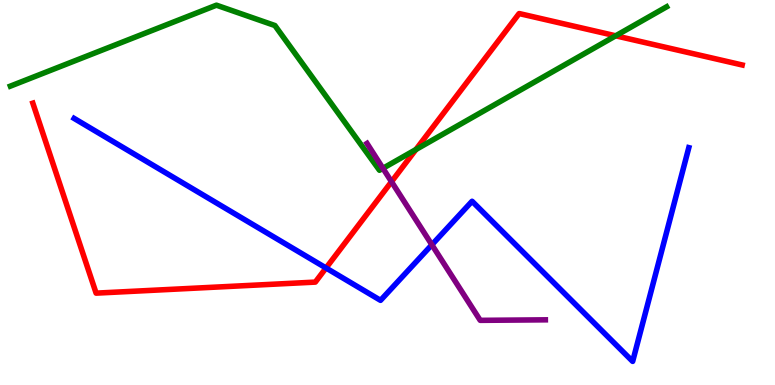[{'lines': ['blue', 'red'], 'intersections': [{'x': 4.21, 'y': 3.04}]}, {'lines': ['green', 'red'], 'intersections': [{'x': 5.37, 'y': 6.12}, {'x': 7.94, 'y': 9.07}]}, {'lines': ['purple', 'red'], 'intersections': [{'x': 5.05, 'y': 5.28}]}, {'lines': ['blue', 'green'], 'intersections': []}, {'lines': ['blue', 'purple'], 'intersections': [{'x': 5.57, 'y': 3.64}]}, {'lines': ['green', 'purple'], 'intersections': [{'x': 4.94, 'y': 5.63}]}]